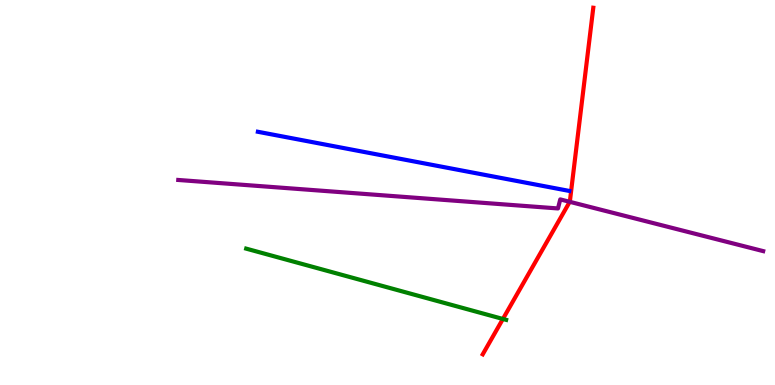[{'lines': ['blue', 'red'], 'intersections': []}, {'lines': ['green', 'red'], 'intersections': [{'x': 6.49, 'y': 1.72}]}, {'lines': ['purple', 'red'], 'intersections': [{'x': 7.35, 'y': 4.76}]}, {'lines': ['blue', 'green'], 'intersections': []}, {'lines': ['blue', 'purple'], 'intersections': []}, {'lines': ['green', 'purple'], 'intersections': []}]